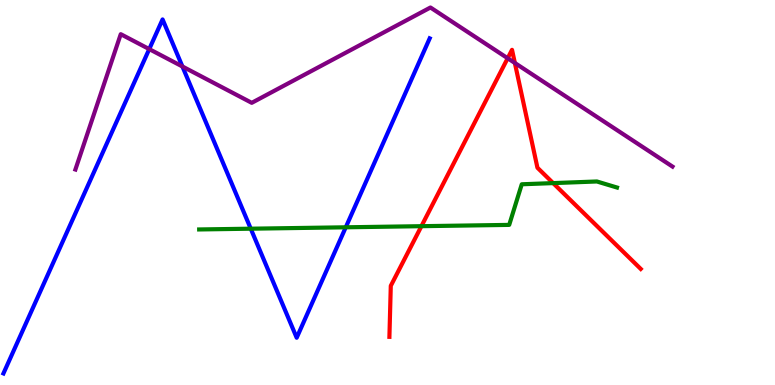[{'lines': ['blue', 'red'], 'intersections': []}, {'lines': ['green', 'red'], 'intersections': [{'x': 5.44, 'y': 4.13}, {'x': 7.14, 'y': 5.24}]}, {'lines': ['purple', 'red'], 'intersections': [{'x': 6.55, 'y': 8.49}, {'x': 6.64, 'y': 8.36}]}, {'lines': ['blue', 'green'], 'intersections': [{'x': 3.24, 'y': 4.06}, {'x': 4.46, 'y': 4.1}]}, {'lines': ['blue', 'purple'], 'intersections': [{'x': 1.93, 'y': 8.72}, {'x': 2.35, 'y': 8.27}]}, {'lines': ['green', 'purple'], 'intersections': []}]